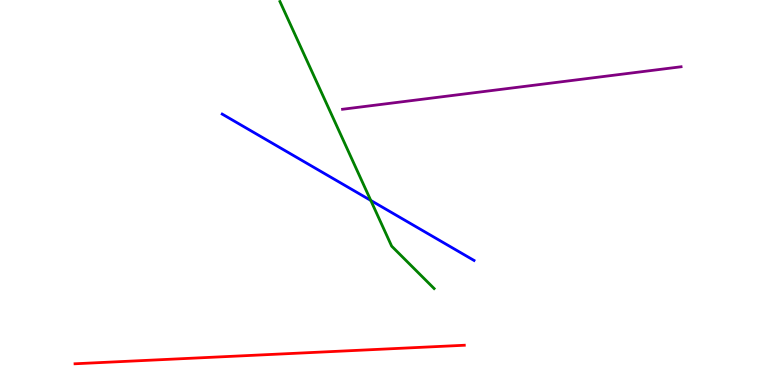[{'lines': ['blue', 'red'], 'intersections': []}, {'lines': ['green', 'red'], 'intersections': []}, {'lines': ['purple', 'red'], 'intersections': []}, {'lines': ['blue', 'green'], 'intersections': [{'x': 4.78, 'y': 4.79}]}, {'lines': ['blue', 'purple'], 'intersections': []}, {'lines': ['green', 'purple'], 'intersections': []}]